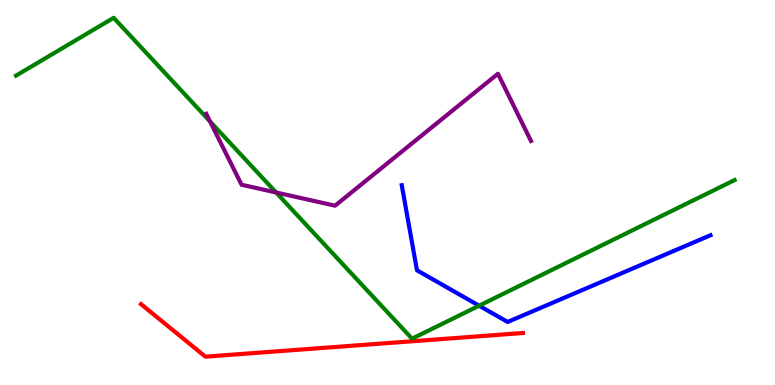[{'lines': ['blue', 'red'], 'intersections': []}, {'lines': ['green', 'red'], 'intersections': []}, {'lines': ['purple', 'red'], 'intersections': []}, {'lines': ['blue', 'green'], 'intersections': [{'x': 6.18, 'y': 2.06}]}, {'lines': ['blue', 'purple'], 'intersections': []}, {'lines': ['green', 'purple'], 'intersections': [{'x': 2.71, 'y': 6.85}, {'x': 3.56, 'y': 5.0}]}]